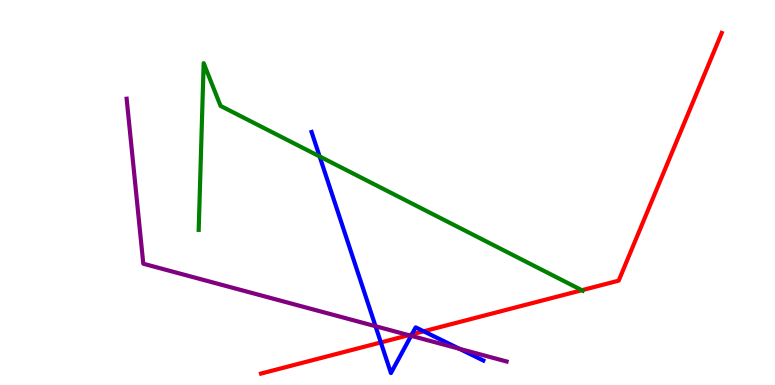[{'lines': ['blue', 'red'], 'intersections': [{'x': 4.91, 'y': 1.11}, {'x': 5.31, 'y': 1.31}, {'x': 5.47, 'y': 1.39}]}, {'lines': ['green', 'red'], 'intersections': [{'x': 7.51, 'y': 2.46}]}, {'lines': ['purple', 'red'], 'intersections': [{'x': 5.28, 'y': 1.29}]}, {'lines': ['blue', 'green'], 'intersections': [{'x': 4.12, 'y': 5.94}]}, {'lines': ['blue', 'purple'], 'intersections': [{'x': 4.85, 'y': 1.53}, {'x': 5.3, 'y': 1.28}, {'x': 5.93, 'y': 0.941}]}, {'lines': ['green', 'purple'], 'intersections': []}]